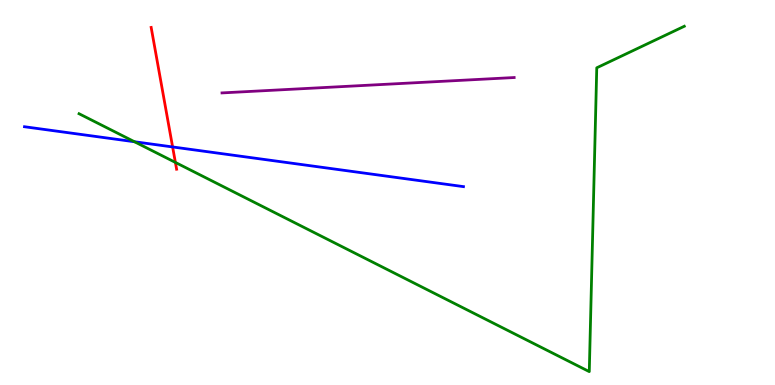[{'lines': ['blue', 'red'], 'intersections': [{'x': 2.23, 'y': 6.18}]}, {'lines': ['green', 'red'], 'intersections': [{'x': 2.26, 'y': 5.78}]}, {'lines': ['purple', 'red'], 'intersections': []}, {'lines': ['blue', 'green'], 'intersections': [{'x': 1.74, 'y': 6.32}]}, {'lines': ['blue', 'purple'], 'intersections': []}, {'lines': ['green', 'purple'], 'intersections': []}]